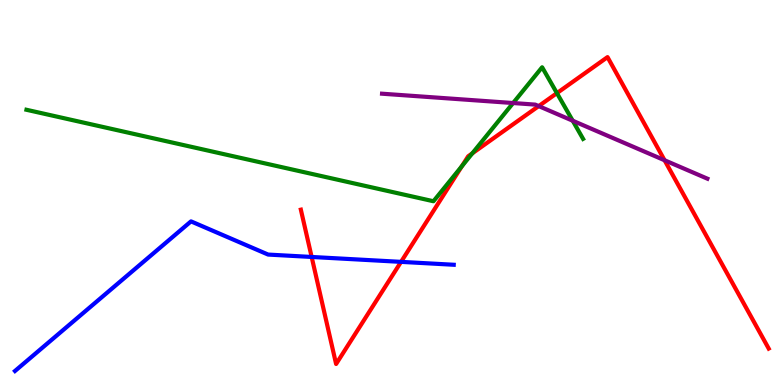[{'lines': ['blue', 'red'], 'intersections': [{'x': 4.02, 'y': 3.33}, {'x': 5.17, 'y': 3.2}]}, {'lines': ['green', 'red'], 'intersections': [{'x': 5.96, 'y': 5.68}, {'x': 6.09, 'y': 6.02}, {'x': 7.19, 'y': 7.58}]}, {'lines': ['purple', 'red'], 'intersections': [{'x': 6.95, 'y': 7.24}, {'x': 8.58, 'y': 5.84}]}, {'lines': ['blue', 'green'], 'intersections': []}, {'lines': ['blue', 'purple'], 'intersections': []}, {'lines': ['green', 'purple'], 'intersections': [{'x': 6.62, 'y': 7.32}, {'x': 7.39, 'y': 6.86}]}]